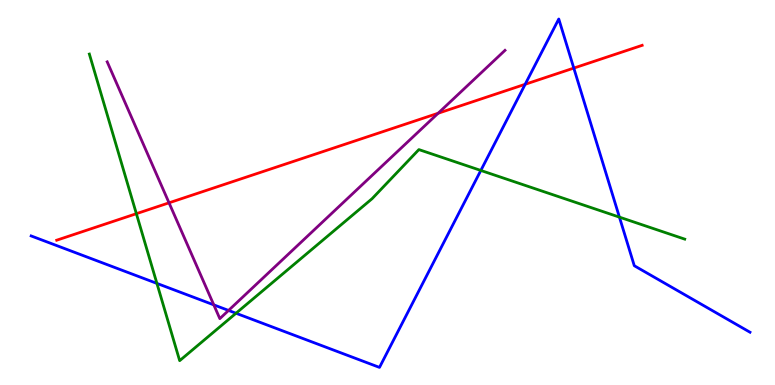[{'lines': ['blue', 'red'], 'intersections': [{'x': 6.78, 'y': 7.81}, {'x': 7.4, 'y': 8.23}]}, {'lines': ['green', 'red'], 'intersections': [{'x': 1.76, 'y': 4.45}]}, {'lines': ['purple', 'red'], 'intersections': [{'x': 2.18, 'y': 4.73}, {'x': 5.65, 'y': 7.06}]}, {'lines': ['blue', 'green'], 'intersections': [{'x': 2.02, 'y': 2.64}, {'x': 3.05, 'y': 1.86}, {'x': 6.2, 'y': 5.57}, {'x': 7.99, 'y': 4.36}]}, {'lines': ['blue', 'purple'], 'intersections': [{'x': 2.76, 'y': 2.08}, {'x': 2.95, 'y': 1.94}]}, {'lines': ['green', 'purple'], 'intersections': []}]